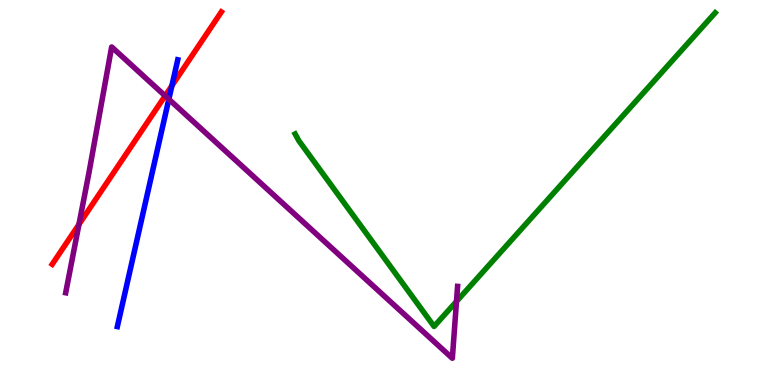[{'lines': ['blue', 'red'], 'intersections': [{'x': 2.22, 'y': 7.77}]}, {'lines': ['green', 'red'], 'intersections': []}, {'lines': ['purple', 'red'], 'intersections': [{'x': 1.02, 'y': 4.17}, {'x': 2.13, 'y': 7.51}]}, {'lines': ['blue', 'green'], 'intersections': []}, {'lines': ['blue', 'purple'], 'intersections': [{'x': 2.18, 'y': 7.42}]}, {'lines': ['green', 'purple'], 'intersections': [{'x': 5.89, 'y': 2.17}]}]